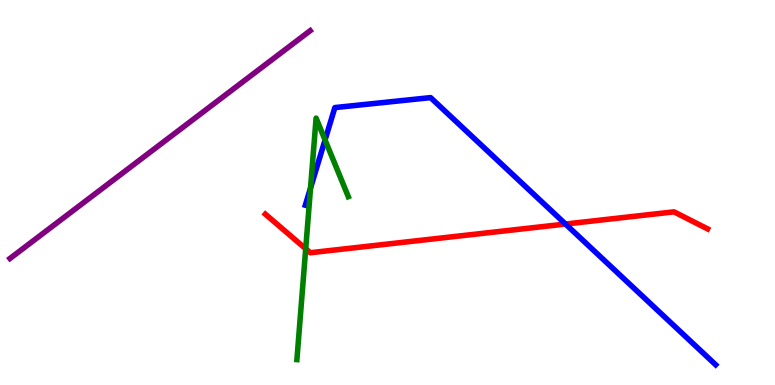[{'lines': ['blue', 'red'], 'intersections': [{'x': 7.3, 'y': 4.18}]}, {'lines': ['green', 'red'], 'intersections': [{'x': 3.94, 'y': 3.54}]}, {'lines': ['purple', 'red'], 'intersections': []}, {'lines': ['blue', 'green'], 'intersections': [{'x': 4.01, 'y': 5.12}, {'x': 4.19, 'y': 6.36}]}, {'lines': ['blue', 'purple'], 'intersections': []}, {'lines': ['green', 'purple'], 'intersections': []}]